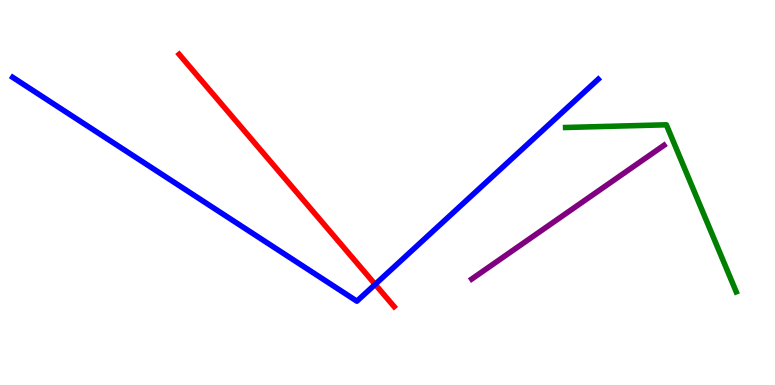[{'lines': ['blue', 'red'], 'intersections': [{'x': 4.84, 'y': 2.61}]}, {'lines': ['green', 'red'], 'intersections': []}, {'lines': ['purple', 'red'], 'intersections': []}, {'lines': ['blue', 'green'], 'intersections': []}, {'lines': ['blue', 'purple'], 'intersections': []}, {'lines': ['green', 'purple'], 'intersections': []}]